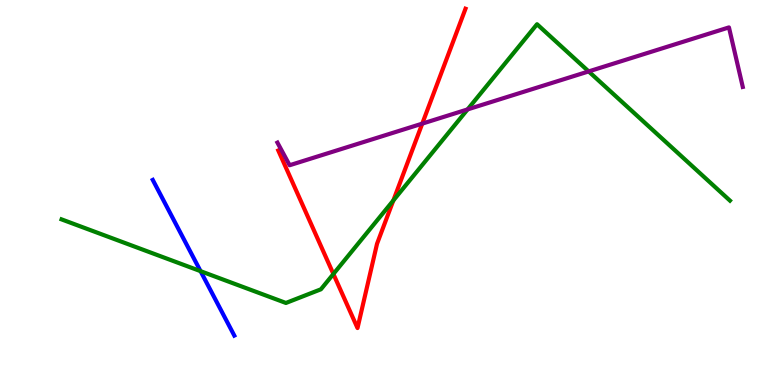[{'lines': ['blue', 'red'], 'intersections': []}, {'lines': ['green', 'red'], 'intersections': [{'x': 4.3, 'y': 2.88}, {'x': 5.08, 'y': 4.79}]}, {'lines': ['purple', 'red'], 'intersections': [{'x': 5.45, 'y': 6.79}]}, {'lines': ['blue', 'green'], 'intersections': [{'x': 2.59, 'y': 2.96}]}, {'lines': ['blue', 'purple'], 'intersections': []}, {'lines': ['green', 'purple'], 'intersections': [{'x': 6.03, 'y': 7.16}, {'x': 7.6, 'y': 8.14}]}]